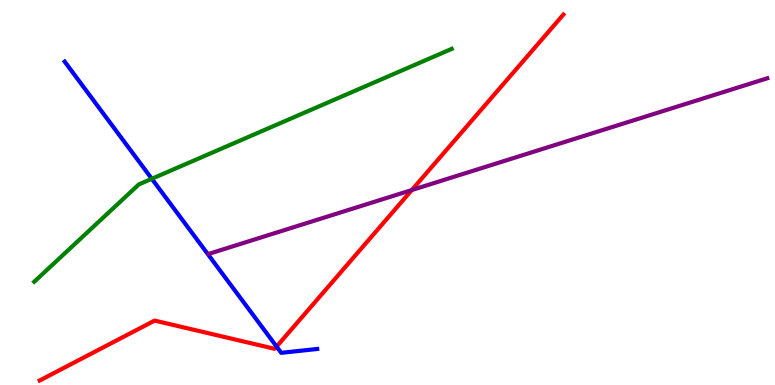[{'lines': ['blue', 'red'], 'intersections': [{'x': 3.57, 'y': 0.998}]}, {'lines': ['green', 'red'], 'intersections': []}, {'lines': ['purple', 'red'], 'intersections': [{'x': 5.31, 'y': 5.06}]}, {'lines': ['blue', 'green'], 'intersections': [{'x': 1.96, 'y': 5.36}]}, {'lines': ['blue', 'purple'], 'intersections': []}, {'lines': ['green', 'purple'], 'intersections': []}]